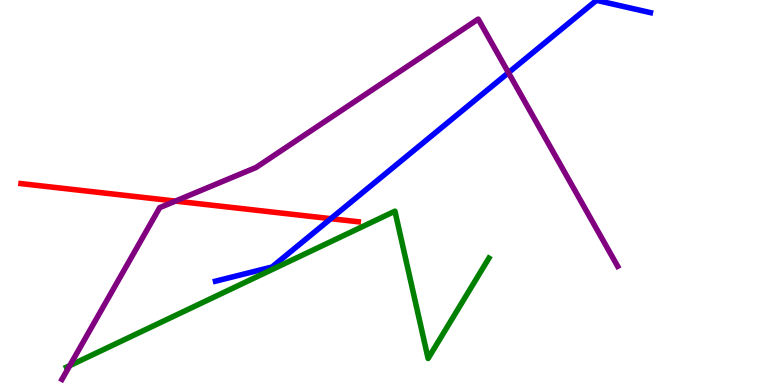[{'lines': ['blue', 'red'], 'intersections': [{'x': 4.27, 'y': 4.32}]}, {'lines': ['green', 'red'], 'intersections': []}, {'lines': ['purple', 'red'], 'intersections': [{'x': 2.26, 'y': 4.78}]}, {'lines': ['blue', 'green'], 'intersections': []}, {'lines': ['blue', 'purple'], 'intersections': [{'x': 6.56, 'y': 8.11}]}, {'lines': ['green', 'purple'], 'intersections': [{'x': 0.9, 'y': 0.504}]}]